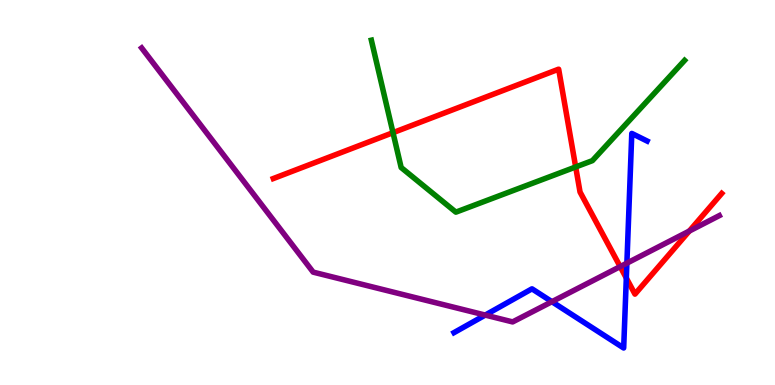[{'lines': ['blue', 'red'], 'intersections': [{'x': 8.08, 'y': 2.78}]}, {'lines': ['green', 'red'], 'intersections': [{'x': 5.07, 'y': 6.55}, {'x': 7.43, 'y': 5.66}]}, {'lines': ['purple', 'red'], 'intersections': [{'x': 8.0, 'y': 3.08}, {'x': 8.89, 'y': 4.0}]}, {'lines': ['blue', 'green'], 'intersections': []}, {'lines': ['blue', 'purple'], 'intersections': [{'x': 6.26, 'y': 1.82}, {'x': 7.12, 'y': 2.16}, {'x': 8.09, 'y': 3.16}]}, {'lines': ['green', 'purple'], 'intersections': []}]